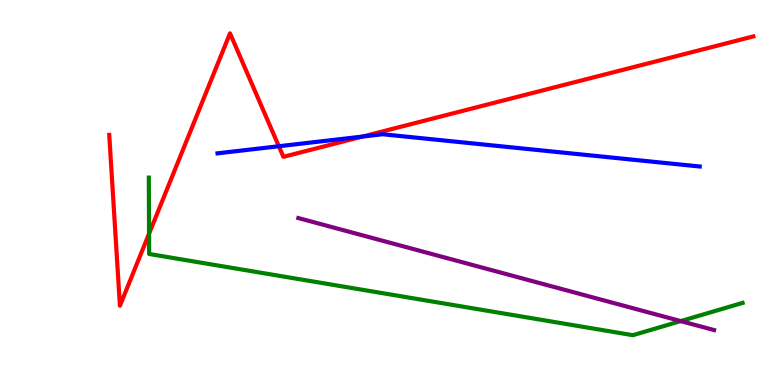[{'lines': ['blue', 'red'], 'intersections': [{'x': 3.6, 'y': 6.2}, {'x': 4.68, 'y': 6.45}]}, {'lines': ['green', 'red'], 'intersections': [{'x': 1.92, 'y': 3.93}]}, {'lines': ['purple', 'red'], 'intersections': []}, {'lines': ['blue', 'green'], 'intersections': []}, {'lines': ['blue', 'purple'], 'intersections': []}, {'lines': ['green', 'purple'], 'intersections': [{'x': 8.78, 'y': 1.66}]}]